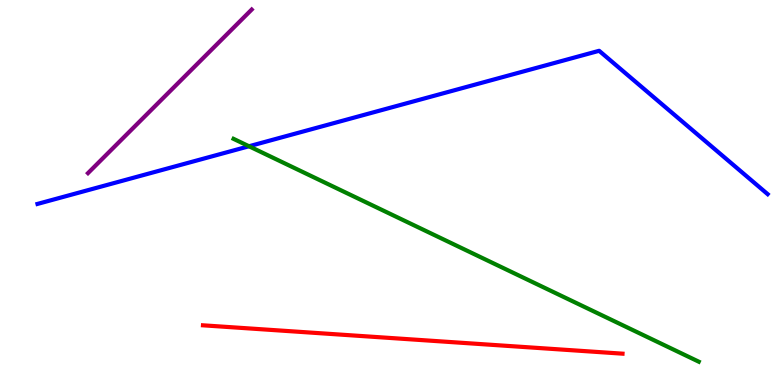[{'lines': ['blue', 'red'], 'intersections': []}, {'lines': ['green', 'red'], 'intersections': []}, {'lines': ['purple', 'red'], 'intersections': []}, {'lines': ['blue', 'green'], 'intersections': [{'x': 3.21, 'y': 6.2}]}, {'lines': ['blue', 'purple'], 'intersections': []}, {'lines': ['green', 'purple'], 'intersections': []}]